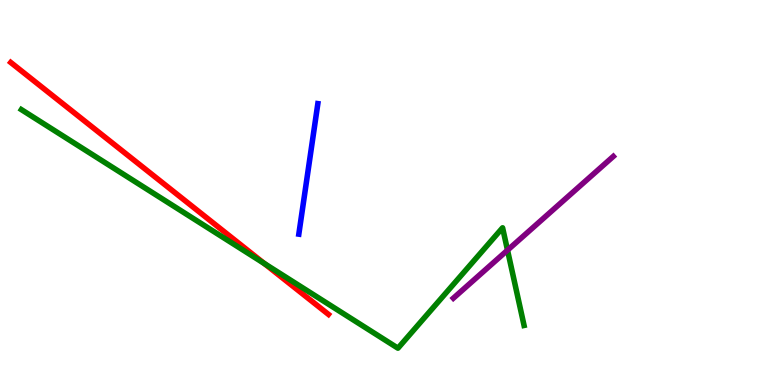[{'lines': ['blue', 'red'], 'intersections': []}, {'lines': ['green', 'red'], 'intersections': [{'x': 3.41, 'y': 3.15}]}, {'lines': ['purple', 'red'], 'intersections': []}, {'lines': ['blue', 'green'], 'intersections': []}, {'lines': ['blue', 'purple'], 'intersections': []}, {'lines': ['green', 'purple'], 'intersections': [{'x': 6.55, 'y': 3.5}]}]